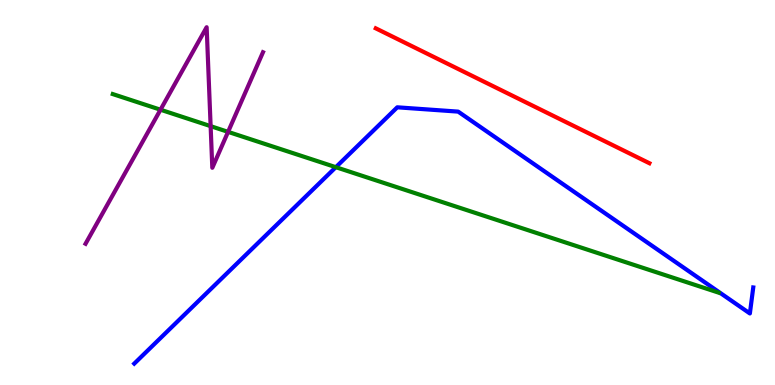[{'lines': ['blue', 'red'], 'intersections': []}, {'lines': ['green', 'red'], 'intersections': []}, {'lines': ['purple', 'red'], 'intersections': []}, {'lines': ['blue', 'green'], 'intersections': [{'x': 4.33, 'y': 5.66}]}, {'lines': ['blue', 'purple'], 'intersections': []}, {'lines': ['green', 'purple'], 'intersections': [{'x': 2.07, 'y': 7.15}, {'x': 2.72, 'y': 6.72}, {'x': 2.94, 'y': 6.57}]}]